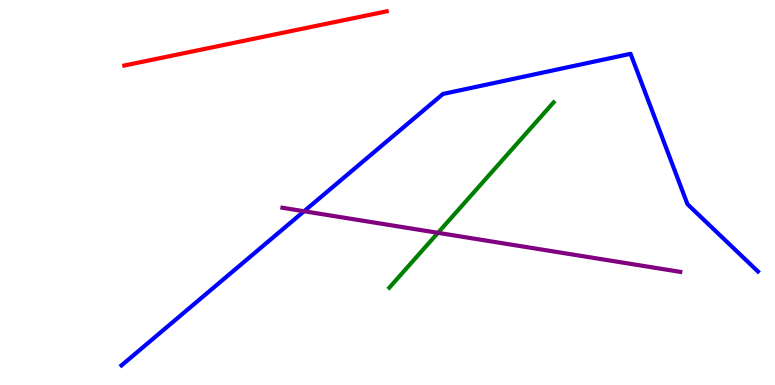[{'lines': ['blue', 'red'], 'intersections': []}, {'lines': ['green', 'red'], 'intersections': []}, {'lines': ['purple', 'red'], 'intersections': []}, {'lines': ['blue', 'green'], 'intersections': []}, {'lines': ['blue', 'purple'], 'intersections': [{'x': 3.92, 'y': 4.51}]}, {'lines': ['green', 'purple'], 'intersections': [{'x': 5.65, 'y': 3.95}]}]